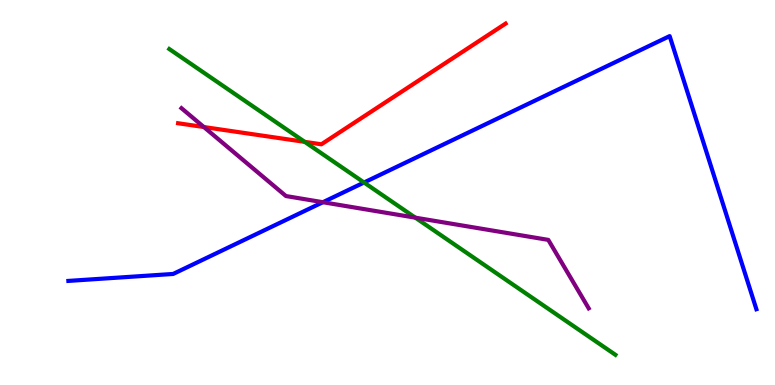[{'lines': ['blue', 'red'], 'intersections': []}, {'lines': ['green', 'red'], 'intersections': [{'x': 3.93, 'y': 6.32}]}, {'lines': ['purple', 'red'], 'intersections': [{'x': 2.63, 'y': 6.7}]}, {'lines': ['blue', 'green'], 'intersections': [{'x': 4.7, 'y': 5.26}]}, {'lines': ['blue', 'purple'], 'intersections': [{'x': 4.17, 'y': 4.75}]}, {'lines': ['green', 'purple'], 'intersections': [{'x': 5.36, 'y': 4.35}]}]